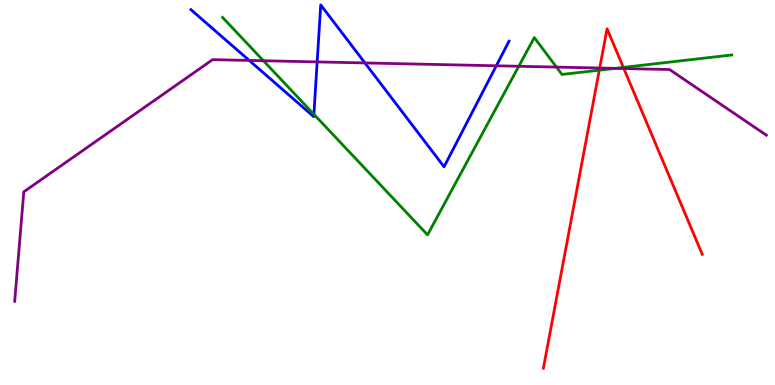[{'lines': ['blue', 'red'], 'intersections': []}, {'lines': ['green', 'red'], 'intersections': [{'x': 7.73, 'y': 8.18}, {'x': 8.04, 'y': 8.25}]}, {'lines': ['purple', 'red'], 'intersections': [{'x': 7.74, 'y': 8.23}, {'x': 8.05, 'y': 8.22}]}, {'lines': ['blue', 'green'], 'intersections': [{'x': 4.05, 'y': 7.03}]}, {'lines': ['blue', 'purple'], 'intersections': [{'x': 3.22, 'y': 8.43}, {'x': 4.09, 'y': 8.39}, {'x': 4.71, 'y': 8.37}, {'x': 6.4, 'y': 8.29}]}, {'lines': ['green', 'purple'], 'intersections': [{'x': 3.4, 'y': 8.42}, {'x': 6.69, 'y': 8.28}, {'x': 7.18, 'y': 8.26}, {'x': 7.94, 'y': 8.22}]}]